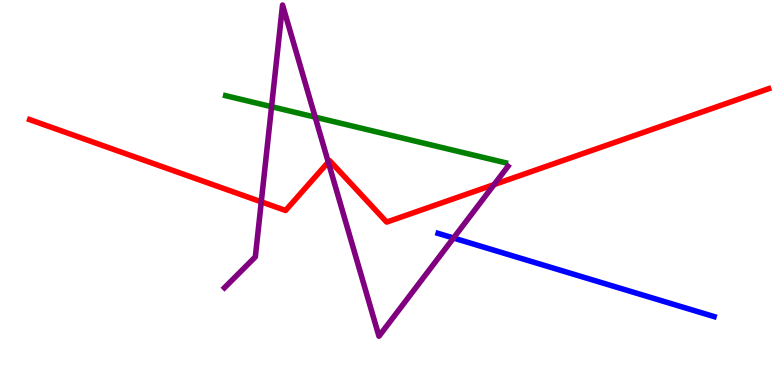[{'lines': ['blue', 'red'], 'intersections': []}, {'lines': ['green', 'red'], 'intersections': []}, {'lines': ['purple', 'red'], 'intersections': [{'x': 3.37, 'y': 4.76}, {'x': 4.24, 'y': 5.79}, {'x': 6.38, 'y': 5.21}]}, {'lines': ['blue', 'green'], 'intersections': []}, {'lines': ['blue', 'purple'], 'intersections': [{'x': 5.85, 'y': 3.82}]}, {'lines': ['green', 'purple'], 'intersections': [{'x': 3.5, 'y': 7.23}, {'x': 4.07, 'y': 6.96}]}]